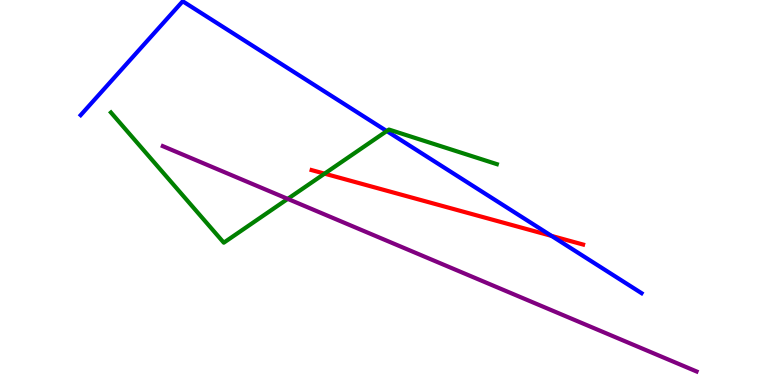[{'lines': ['blue', 'red'], 'intersections': [{'x': 7.12, 'y': 3.87}]}, {'lines': ['green', 'red'], 'intersections': [{'x': 4.19, 'y': 5.49}]}, {'lines': ['purple', 'red'], 'intersections': []}, {'lines': ['blue', 'green'], 'intersections': [{'x': 4.99, 'y': 6.6}]}, {'lines': ['blue', 'purple'], 'intersections': []}, {'lines': ['green', 'purple'], 'intersections': [{'x': 3.71, 'y': 4.83}]}]